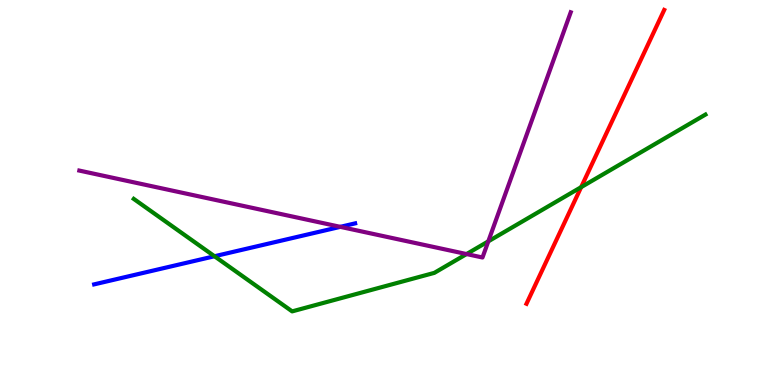[{'lines': ['blue', 'red'], 'intersections': []}, {'lines': ['green', 'red'], 'intersections': [{'x': 7.5, 'y': 5.14}]}, {'lines': ['purple', 'red'], 'intersections': []}, {'lines': ['blue', 'green'], 'intersections': [{'x': 2.77, 'y': 3.34}]}, {'lines': ['blue', 'purple'], 'intersections': [{'x': 4.39, 'y': 4.11}]}, {'lines': ['green', 'purple'], 'intersections': [{'x': 6.02, 'y': 3.4}, {'x': 6.3, 'y': 3.73}]}]